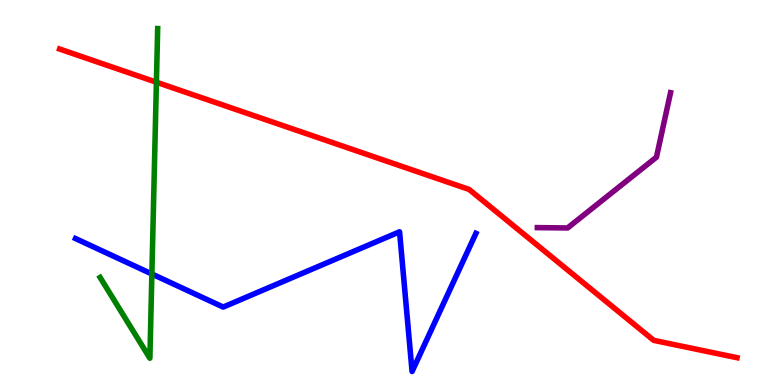[{'lines': ['blue', 'red'], 'intersections': []}, {'lines': ['green', 'red'], 'intersections': [{'x': 2.02, 'y': 7.86}]}, {'lines': ['purple', 'red'], 'intersections': []}, {'lines': ['blue', 'green'], 'intersections': [{'x': 1.96, 'y': 2.88}]}, {'lines': ['blue', 'purple'], 'intersections': []}, {'lines': ['green', 'purple'], 'intersections': []}]